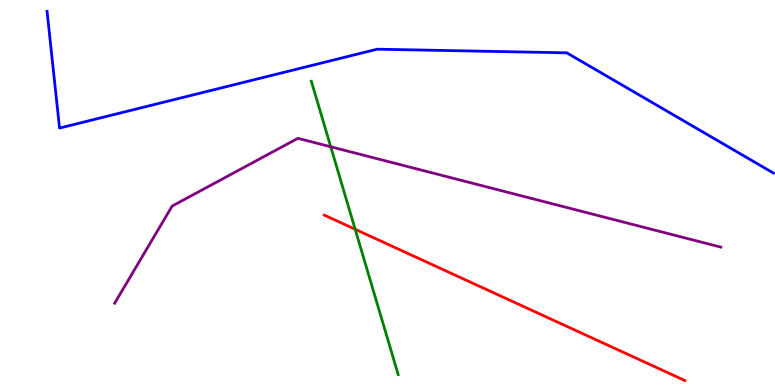[{'lines': ['blue', 'red'], 'intersections': []}, {'lines': ['green', 'red'], 'intersections': [{'x': 4.58, 'y': 4.04}]}, {'lines': ['purple', 'red'], 'intersections': []}, {'lines': ['blue', 'green'], 'intersections': []}, {'lines': ['blue', 'purple'], 'intersections': []}, {'lines': ['green', 'purple'], 'intersections': [{'x': 4.27, 'y': 6.19}]}]